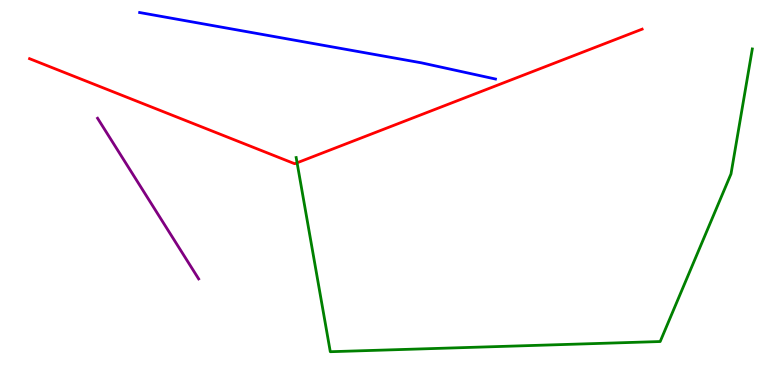[{'lines': ['blue', 'red'], 'intersections': []}, {'lines': ['green', 'red'], 'intersections': [{'x': 3.83, 'y': 5.77}]}, {'lines': ['purple', 'red'], 'intersections': []}, {'lines': ['blue', 'green'], 'intersections': []}, {'lines': ['blue', 'purple'], 'intersections': []}, {'lines': ['green', 'purple'], 'intersections': []}]